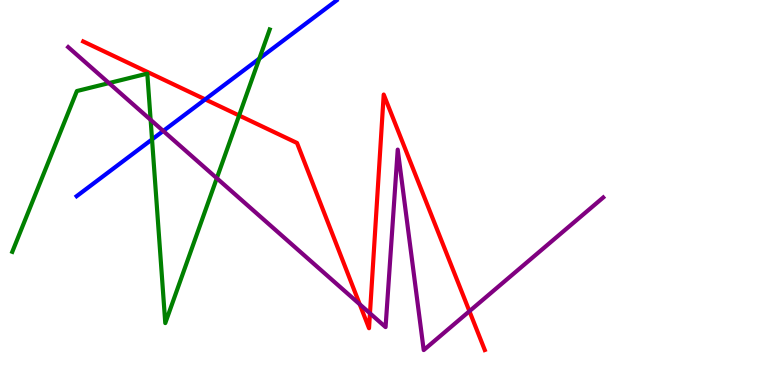[{'lines': ['blue', 'red'], 'intersections': [{'x': 2.65, 'y': 7.42}]}, {'lines': ['green', 'red'], 'intersections': [{'x': 3.09, 'y': 7.0}]}, {'lines': ['purple', 'red'], 'intersections': [{'x': 4.64, 'y': 2.1}, {'x': 4.77, 'y': 1.86}, {'x': 6.06, 'y': 1.92}]}, {'lines': ['blue', 'green'], 'intersections': [{'x': 1.96, 'y': 6.38}, {'x': 3.35, 'y': 8.48}]}, {'lines': ['blue', 'purple'], 'intersections': [{'x': 2.11, 'y': 6.6}]}, {'lines': ['green', 'purple'], 'intersections': [{'x': 1.41, 'y': 7.84}, {'x': 1.94, 'y': 6.89}, {'x': 2.8, 'y': 5.37}]}]